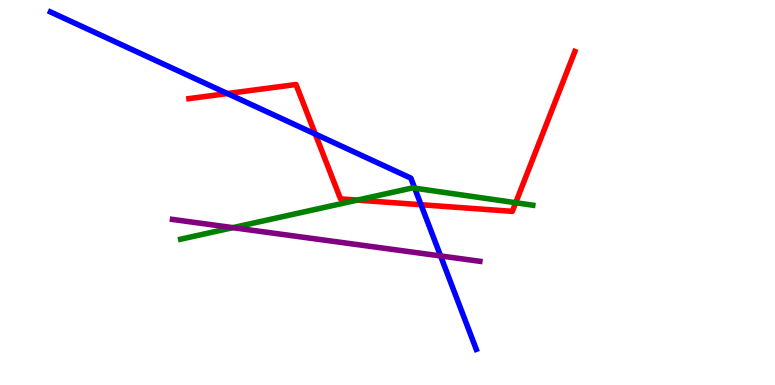[{'lines': ['blue', 'red'], 'intersections': [{'x': 2.93, 'y': 7.57}, {'x': 4.07, 'y': 6.52}, {'x': 5.43, 'y': 4.68}]}, {'lines': ['green', 'red'], 'intersections': [{'x': 4.61, 'y': 4.8}, {'x': 6.65, 'y': 4.73}]}, {'lines': ['purple', 'red'], 'intersections': []}, {'lines': ['blue', 'green'], 'intersections': [{'x': 5.35, 'y': 5.11}]}, {'lines': ['blue', 'purple'], 'intersections': [{'x': 5.69, 'y': 3.35}]}, {'lines': ['green', 'purple'], 'intersections': [{'x': 3.0, 'y': 4.09}]}]